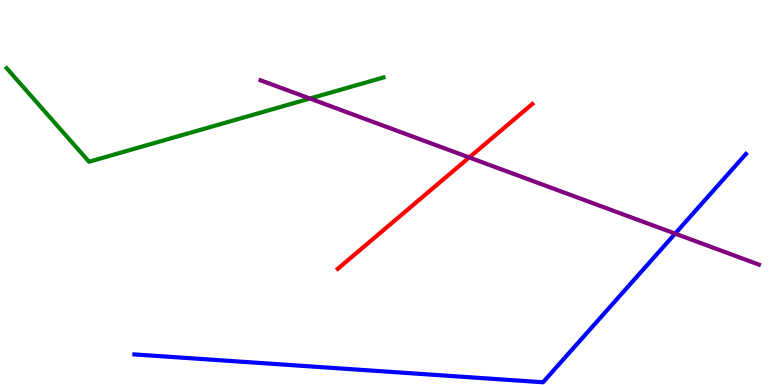[{'lines': ['blue', 'red'], 'intersections': []}, {'lines': ['green', 'red'], 'intersections': []}, {'lines': ['purple', 'red'], 'intersections': [{'x': 6.05, 'y': 5.91}]}, {'lines': ['blue', 'green'], 'intersections': []}, {'lines': ['blue', 'purple'], 'intersections': [{'x': 8.71, 'y': 3.93}]}, {'lines': ['green', 'purple'], 'intersections': [{'x': 4.0, 'y': 7.44}]}]